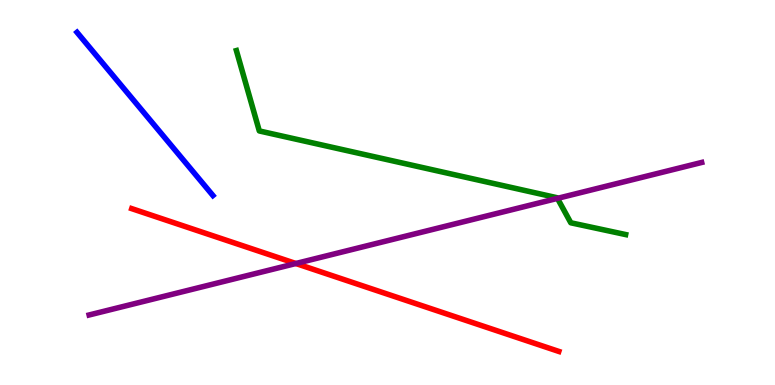[{'lines': ['blue', 'red'], 'intersections': []}, {'lines': ['green', 'red'], 'intersections': []}, {'lines': ['purple', 'red'], 'intersections': [{'x': 3.82, 'y': 3.16}]}, {'lines': ['blue', 'green'], 'intersections': []}, {'lines': ['blue', 'purple'], 'intersections': []}, {'lines': ['green', 'purple'], 'intersections': [{'x': 7.19, 'y': 4.85}]}]